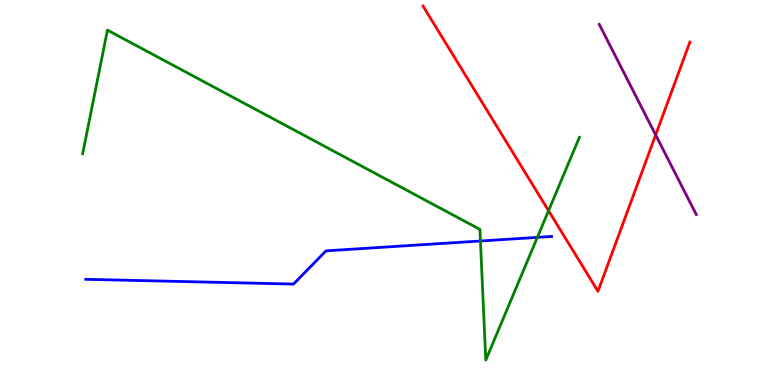[{'lines': ['blue', 'red'], 'intersections': []}, {'lines': ['green', 'red'], 'intersections': [{'x': 7.08, 'y': 4.53}]}, {'lines': ['purple', 'red'], 'intersections': [{'x': 8.46, 'y': 6.5}]}, {'lines': ['blue', 'green'], 'intersections': [{'x': 6.2, 'y': 3.74}, {'x': 6.93, 'y': 3.83}]}, {'lines': ['blue', 'purple'], 'intersections': []}, {'lines': ['green', 'purple'], 'intersections': []}]